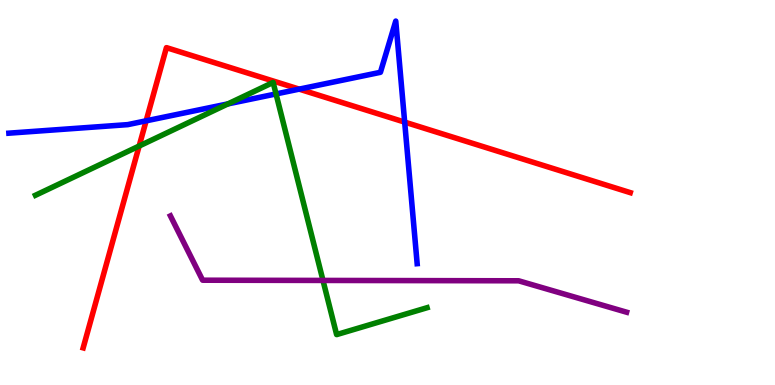[{'lines': ['blue', 'red'], 'intersections': [{'x': 1.89, 'y': 6.86}, {'x': 3.86, 'y': 7.68}, {'x': 5.22, 'y': 6.83}]}, {'lines': ['green', 'red'], 'intersections': [{'x': 1.8, 'y': 6.21}]}, {'lines': ['purple', 'red'], 'intersections': []}, {'lines': ['blue', 'green'], 'intersections': [{'x': 2.94, 'y': 7.3}, {'x': 3.56, 'y': 7.56}]}, {'lines': ['blue', 'purple'], 'intersections': []}, {'lines': ['green', 'purple'], 'intersections': [{'x': 4.17, 'y': 2.72}]}]